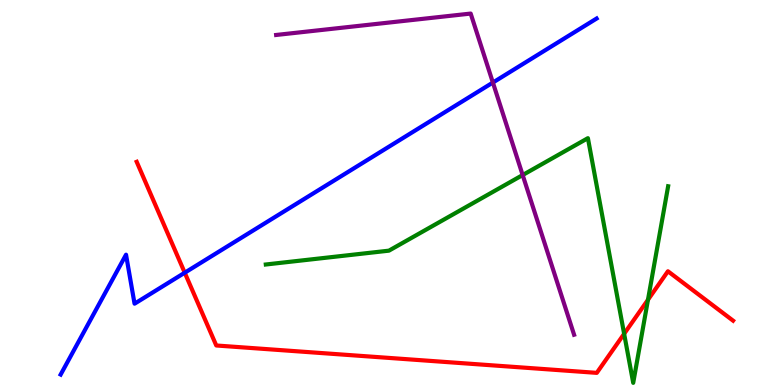[{'lines': ['blue', 'red'], 'intersections': [{'x': 2.38, 'y': 2.92}]}, {'lines': ['green', 'red'], 'intersections': [{'x': 8.05, 'y': 1.33}, {'x': 8.36, 'y': 2.21}]}, {'lines': ['purple', 'red'], 'intersections': []}, {'lines': ['blue', 'green'], 'intersections': []}, {'lines': ['blue', 'purple'], 'intersections': [{'x': 6.36, 'y': 7.86}]}, {'lines': ['green', 'purple'], 'intersections': [{'x': 6.74, 'y': 5.45}]}]